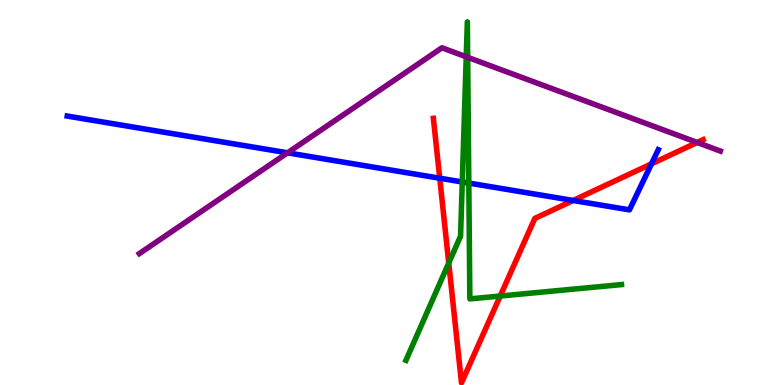[{'lines': ['blue', 'red'], 'intersections': [{'x': 5.67, 'y': 5.37}, {'x': 7.4, 'y': 4.79}, {'x': 8.41, 'y': 5.74}]}, {'lines': ['green', 'red'], 'intersections': [{'x': 5.79, 'y': 3.17}, {'x': 6.45, 'y': 2.31}]}, {'lines': ['purple', 'red'], 'intersections': [{'x': 9.0, 'y': 6.3}]}, {'lines': ['blue', 'green'], 'intersections': [{'x': 5.96, 'y': 5.27}, {'x': 6.05, 'y': 5.25}]}, {'lines': ['blue', 'purple'], 'intersections': [{'x': 3.71, 'y': 6.03}]}, {'lines': ['green', 'purple'], 'intersections': [{'x': 6.02, 'y': 8.52}, {'x': 6.03, 'y': 8.51}]}]